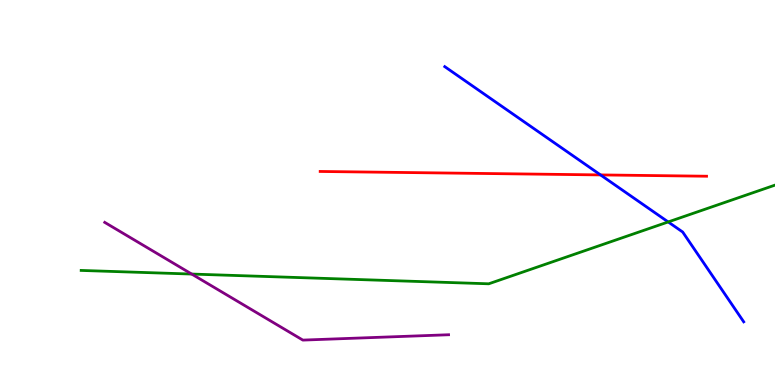[{'lines': ['blue', 'red'], 'intersections': [{'x': 7.75, 'y': 5.46}]}, {'lines': ['green', 'red'], 'intersections': []}, {'lines': ['purple', 'red'], 'intersections': []}, {'lines': ['blue', 'green'], 'intersections': [{'x': 8.62, 'y': 4.24}]}, {'lines': ['blue', 'purple'], 'intersections': []}, {'lines': ['green', 'purple'], 'intersections': [{'x': 2.47, 'y': 2.88}]}]